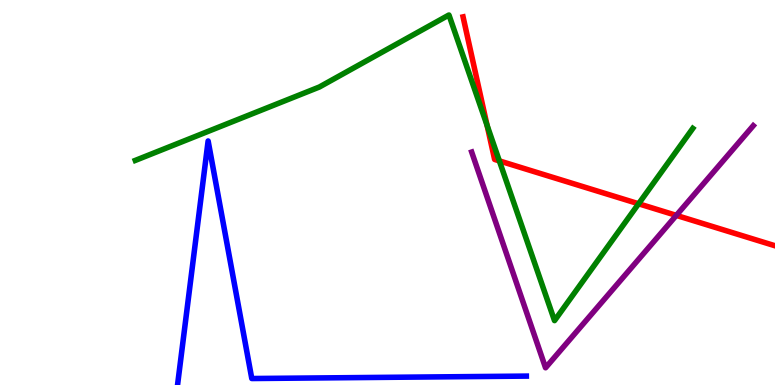[{'lines': ['blue', 'red'], 'intersections': []}, {'lines': ['green', 'red'], 'intersections': [{'x': 6.28, 'y': 6.74}, {'x': 6.44, 'y': 5.82}, {'x': 8.24, 'y': 4.71}]}, {'lines': ['purple', 'red'], 'intersections': [{'x': 8.73, 'y': 4.41}]}, {'lines': ['blue', 'green'], 'intersections': []}, {'lines': ['blue', 'purple'], 'intersections': []}, {'lines': ['green', 'purple'], 'intersections': []}]